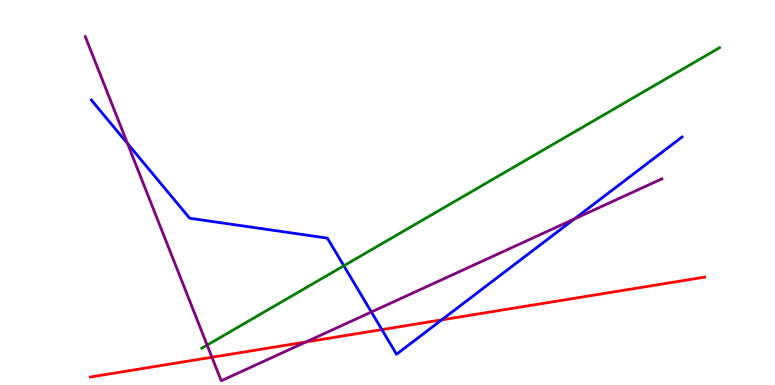[{'lines': ['blue', 'red'], 'intersections': [{'x': 4.93, 'y': 1.44}, {'x': 5.7, 'y': 1.69}]}, {'lines': ['green', 'red'], 'intersections': []}, {'lines': ['purple', 'red'], 'intersections': [{'x': 2.73, 'y': 0.721}, {'x': 3.95, 'y': 1.12}]}, {'lines': ['blue', 'green'], 'intersections': [{'x': 4.44, 'y': 3.1}]}, {'lines': ['blue', 'purple'], 'intersections': [{'x': 1.65, 'y': 6.27}, {'x': 4.79, 'y': 1.9}, {'x': 7.41, 'y': 4.31}]}, {'lines': ['green', 'purple'], 'intersections': [{'x': 2.67, 'y': 1.04}]}]